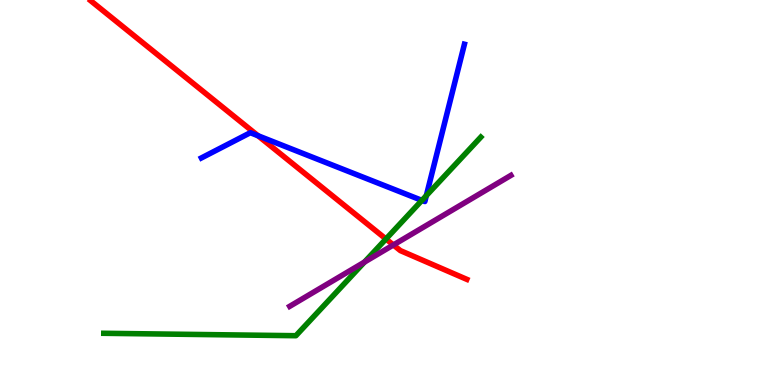[{'lines': ['blue', 'red'], 'intersections': [{'x': 3.33, 'y': 6.47}]}, {'lines': ['green', 'red'], 'intersections': [{'x': 4.98, 'y': 3.79}]}, {'lines': ['purple', 'red'], 'intersections': [{'x': 5.08, 'y': 3.64}]}, {'lines': ['blue', 'green'], 'intersections': [{'x': 5.44, 'y': 4.8}, {'x': 5.5, 'y': 4.92}]}, {'lines': ['blue', 'purple'], 'intersections': []}, {'lines': ['green', 'purple'], 'intersections': [{'x': 4.7, 'y': 3.19}]}]